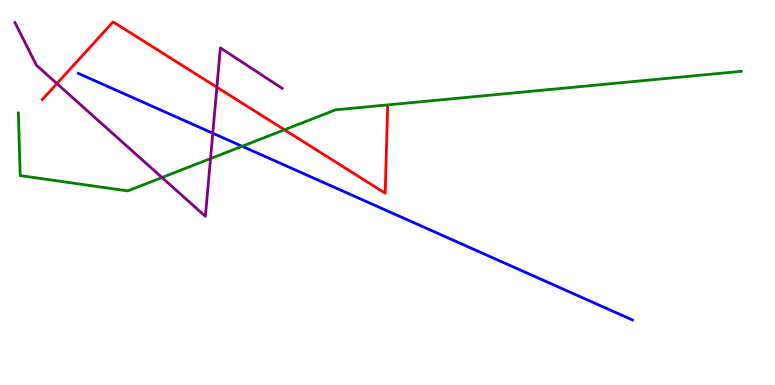[{'lines': ['blue', 'red'], 'intersections': []}, {'lines': ['green', 'red'], 'intersections': [{'x': 3.67, 'y': 6.63}]}, {'lines': ['purple', 'red'], 'intersections': [{'x': 0.734, 'y': 7.83}, {'x': 2.8, 'y': 7.73}]}, {'lines': ['blue', 'green'], 'intersections': [{'x': 3.12, 'y': 6.2}]}, {'lines': ['blue', 'purple'], 'intersections': [{'x': 2.75, 'y': 6.54}]}, {'lines': ['green', 'purple'], 'intersections': [{'x': 2.09, 'y': 5.39}, {'x': 2.72, 'y': 5.88}]}]